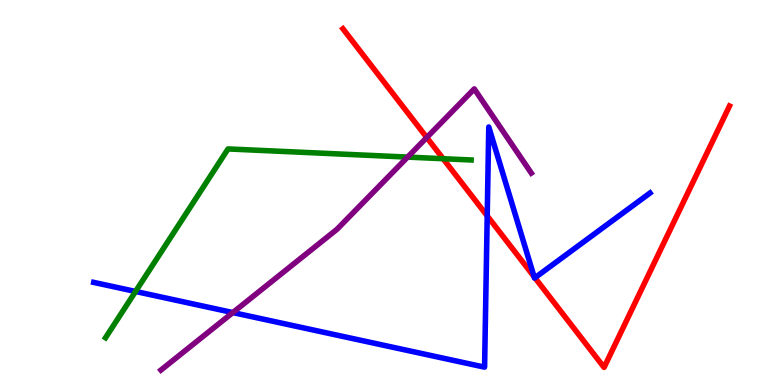[{'lines': ['blue', 'red'], 'intersections': [{'x': 6.29, 'y': 4.39}, {'x': 6.89, 'y': 2.81}, {'x': 6.9, 'y': 2.79}]}, {'lines': ['green', 'red'], 'intersections': [{'x': 5.72, 'y': 5.88}]}, {'lines': ['purple', 'red'], 'intersections': [{'x': 5.51, 'y': 6.43}]}, {'lines': ['blue', 'green'], 'intersections': [{'x': 1.75, 'y': 2.43}]}, {'lines': ['blue', 'purple'], 'intersections': [{'x': 3.0, 'y': 1.88}]}, {'lines': ['green', 'purple'], 'intersections': [{'x': 5.26, 'y': 5.92}]}]